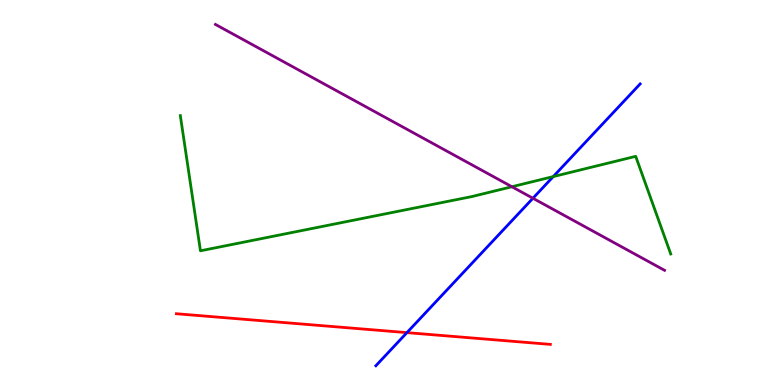[{'lines': ['blue', 'red'], 'intersections': [{'x': 5.25, 'y': 1.36}]}, {'lines': ['green', 'red'], 'intersections': []}, {'lines': ['purple', 'red'], 'intersections': []}, {'lines': ['blue', 'green'], 'intersections': [{'x': 7.14, 'y': 5.41}]}, {'lines': ['blue', 'purple'], 'intersections': [{'x': 6.88, 'y': 4.85}]}, {'lines': ['green', 'purple'], 'intersections': [{'x': 6.61, 'y': 5.15}]}]